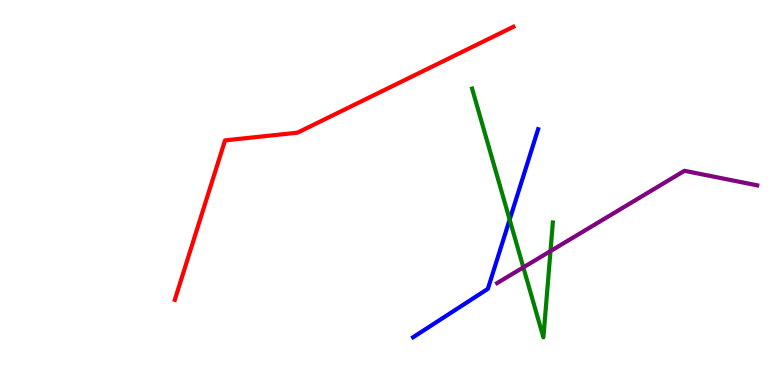[{'lines': ['blue', 'red'], 'intersections': []}, {'lines': ['green', 'red'], 'intersections': []}, {'lines': ['purple', 'red'], 'intersections': []}, {'lines': ['blue', 'green'], 'intersections': [{'x': 6.58, 'y': 4.3}]}, {'lines': ['blue', 'purple'], 'intersections': []}, {'lines': ['green', 'purple'], 'intersections': [{'x': 6.75, 'y': 3.06}, {'x': 7.1, 'y': 3.48}]}]